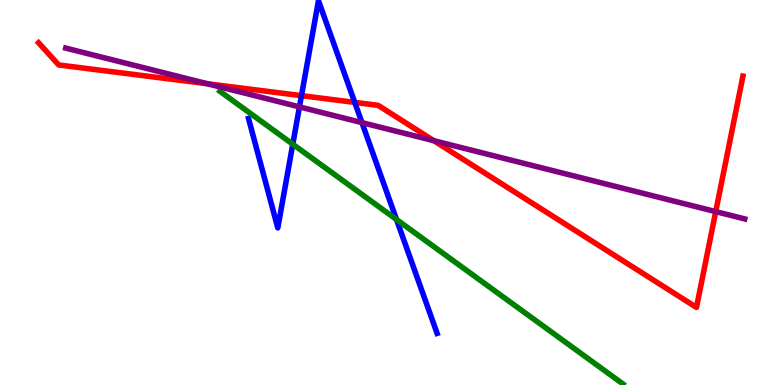[{'lines': ['blue', 'red'], 'intersections': [{'x': 3.89, 'y': 7.52}, {'x': 4.58, 'y': 7.34}]}, {'lines': ['green', 'red'], 'intersections': []}, {'lines': ['purple', 'red'], 'intersections': [{'x': 2.68, 'y': 7.82}, {'x': 5.6, 'y': 6.35}, {'x': 9.24, 'y': 4.5}]}, {'lines': ['blue', 'green'], 'intersections': [{'x': 3.78, 'y': 6.25}, {'x': 5.12, 'y': 4.3}]}, {'lines': ['blue', 'purple'], 'intersections': [{'x': 3.86, 'y': 7.22}, {'x': 4.67, 'y': 6.82}]}, {'lines': ['green', 'purple'], 'intersections': []}]